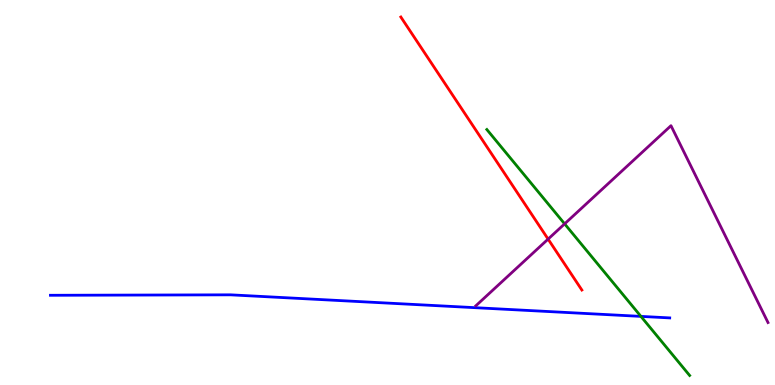[{'lines': ['blue', 'red'], 'intersections': []}, {'lines': ['green', 'red'], 'intersections': []}, {'lines': ['purple', 'red'], 'intersections': [{'x': 7.07, 'y': 3.79}]}, {'lines': ['blue', 'green'], 'intersections': [{'x': 8.27, 'y': 1.78}]}, {'lines': ['blue', 'purple'], 'intersections': []}, {'lines': ['green', 'purple'], 'intersections': [{'x': 7.29, 'y': 4.19}]}]